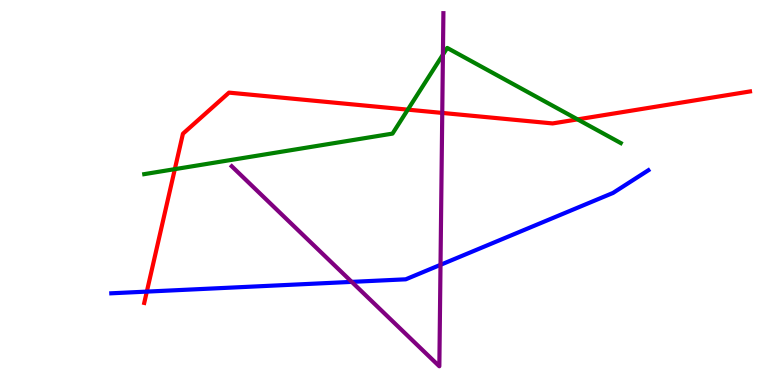[{'lines': ['blue', 'red'], 'intersections': [{'x': 1.89, 'y': 2.43}]}, {'lines': ['green', 'red'], 'intersections': [{'x': 2.26, 'y': 5.61}, {'x': 5.26, 'y': 7.15}, {'x': 7.45, 'y': 6.9}]}, {'lines': ['purple', 'red'], 'intersections': [{'x': 5.71, 'y': 7.07}]}, {'lines': ['blue', 'green'], 'intersections': []}, {'lines': ['blue', 'purple'], 'intersections': [{'x': 4.54, 'y': 2.68}, {'x': 5.68, 'y': 3.12}]}, {'lines': ['green', 'purple'], 'intersections': [{'x': 5.72, 'y': 8.58}]}]